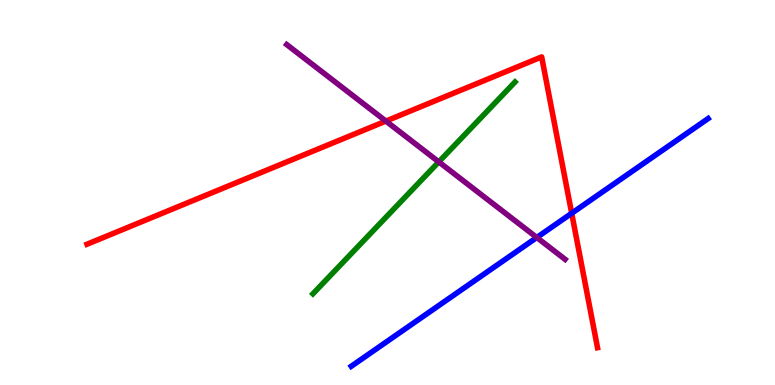[{'lines': ['blue', 'red'], 'intersections': [{'x': 7.38, 'y': 4.46}]}, {'lines': ['green', 'red'], 'intersections': []}, {'lines': ['purple', 'red'], 'intersections': [{'x': 4.98, 'y': 6.85}]}, {'lines': ['blue', 'green'], 'intersections': []}, {'lines': ['blue', 'purple'], 'intersections': [{'x': 6.93, 'y': 3.83}]}, {'lines': ['green', 'purple'], 'intersections': [{'x': 5.66, 'y': 5.79}]}]